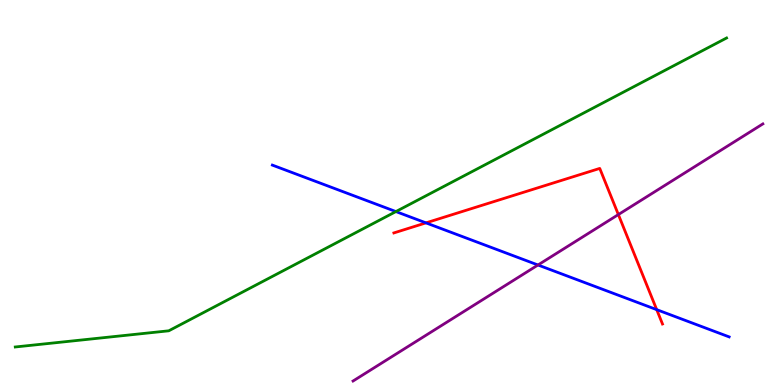[{'lines': ['blue', 'red'], 'intersections': [{'x': 5.5, 'y': 4.21}, {'x': 8.47, 'y': 1.96}]}, {'lines': ['green', 'red'], 'intersections': []}, {'lines': ['purple', 'red'], 'intersections': [{'x': 7.98, 'y': 4.43}]}, {'lines': ['blue', 'green'], 'intersections': [{'x': 5.11, 'y': 4.5}]}, {'lines': ['blue', 'purple'], 'intersections': [{'x': 6.94, 'y': 3.12}]}, {'lines': ['green', 'purple'], 'intersections': []}]